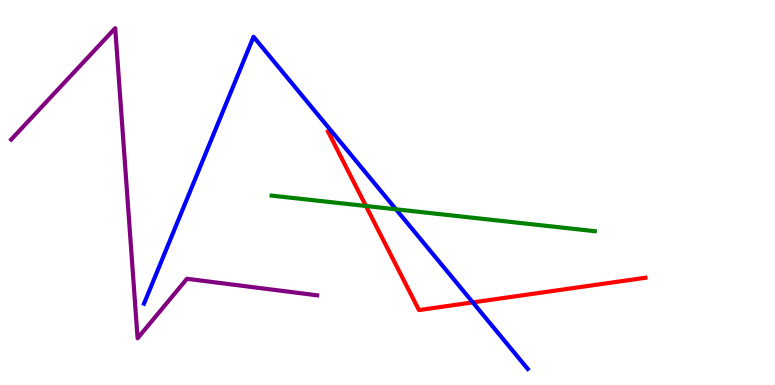[{'lines': ['blue', 'red'], 'intersections': [{'x': 6.1, 'y': 2.15}]}, {'lines': ['green', 'red'], 'intersections': [{'x': 4.72, 'y': 4.65}]}, {'lines': ['purple', 'red'], 'intersections': []}, {'lines': ['blue', 'green'], 'intersections': [{'x': 5.11, 'y': 4.56}]}, {'lines': ['blue', 'purple'], 'intersections': []}, {'lines': ['green', 'purple'], 'intersections': []}]